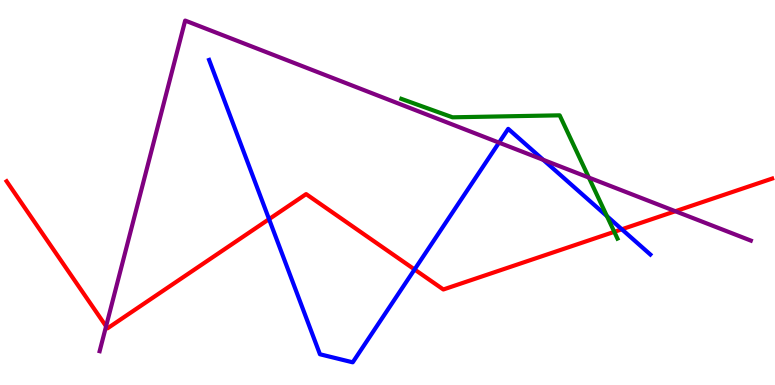[{'lines': ['blue', 'red'], 'intersections': [{'x': 3.47, 'y': 4.31}, {'x': 5.35, 'y': 3.0}, {'x': 8.02, 'y': 4.04}]}, {'lines': ['green', 'red'], 'intersections': [{'x': 7.93, 'y': 3.98}]}, {'lines': ['purple', 'red'], 'intersections': [{'x': 1.37, 'y': 1.53}, {'x': 8.71, 'y': 4.51}]}, {'lines': ['blue', 'green'], 'intersections': [{'x': 7.83, 'y': 4.39}]}, {'lines': ['blue', 'purple'], 'intersections': [{'x': 6.44, 'y': 6.3}, {'x': 7.01, 'y': 5.85}]}, {'lines': ['green', 'purple'], 'intersections': [{'x': 7.6, 'y': 5.39}]}]